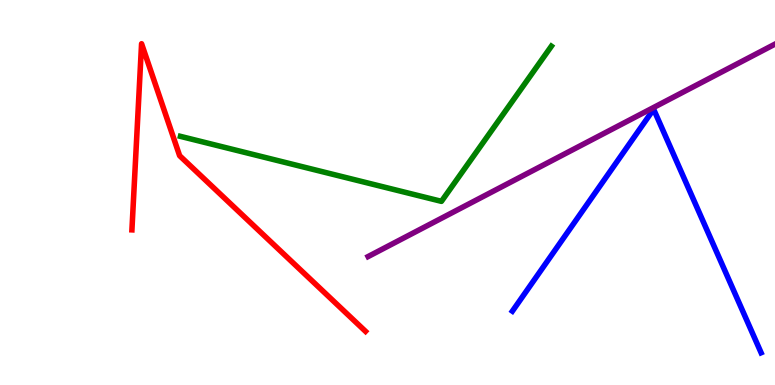[{'lines': ['blue', 'red'], 'intersections': []}, {'lines': ['green', 'red'], 'intersections': []}, {'lines': ['purple', 'red'], 'intersections': []}, {'lines': ['blue', 'green'], 'intersections': []}, {'lines': ['blue', 'purple'], 'intersections': []}, {'lines': ['green', 'purple'], 'intersections': []}]